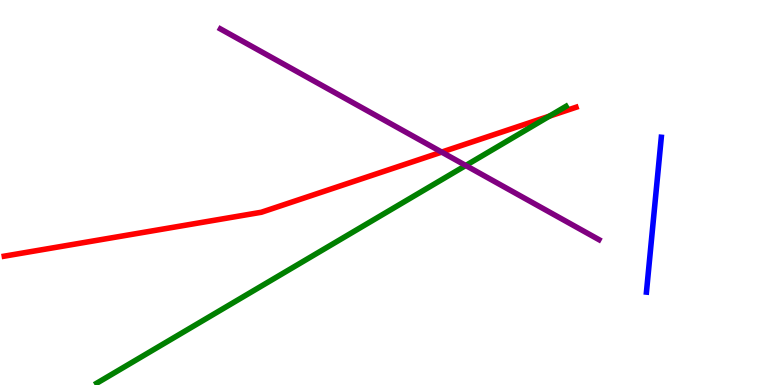[{'lines': ['blue', 'red'], 'intersections': []}, {'lines': ['green', 'red'], 'intersections': [{'x': 7.09, 'y': 6.98}]}, {'lines': ['purple', 'red'], 'intersections': [{'x': 5.7, 'y': 6.05}]}, {'lines': ['blue', 'green'], 'intersections': []}, {'lines': ['blue', 'purple'], 'intersections': []}, {'lines': ['green', 'purple'], 'intersections': [{'x': 6.01, 'y': 5.7}]}]